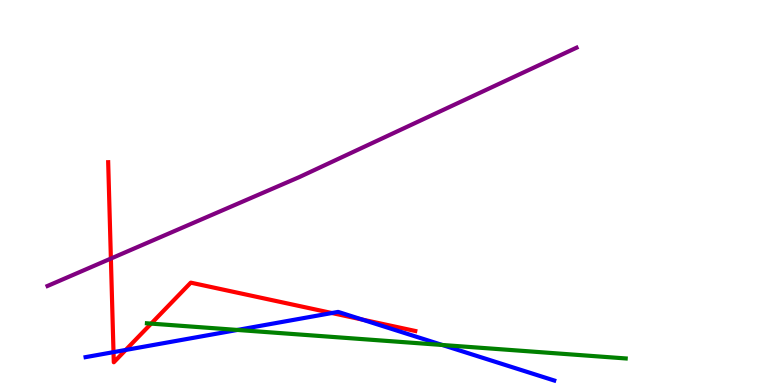[{'lines': ['blue', 'red'], 'intersections': [{'x': 1.46, 'y': 0.854}, {'x': 1.62, 'y': 0.91}, {'x': 4.28, 'y': 1.87}, {'x': 4.67, 'y': 1.7}]}, {'lines': ['green', 'red'], 'intersections': [{'x': 1.95, 'y': 1.59}]}, {'lines': ['purple', 'red'], 'intersections': [{'x': 1.43, 'y': 3.28}]}, {'lines': ['blue', 'green'], 'intersections': [{'x': 3.06, 'y': 1.43}, {'x': 5.71, 'y': 1.04}]}, {'lines': ['blue', 'purple'], 'intersections': []}, {'lines': ['green', 'purple'], 'intersections': []}]